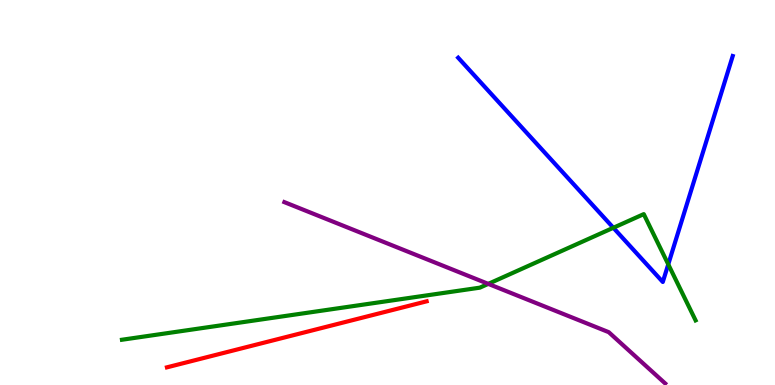[{'lines': ['blue', 'red'], 'intersections': []}, {'lines': ['green', 'red'], 'intersections': []}, {'lines': ['purple', 'red'], 'intersections': []}, {'lines': ['blue', 'green'], 'intersections': [{'x': 7.91, 'y': 4.08}, {'x': 8.62, 'y': 3.13}]}, {'lines': ['blue', 'purple'], 'intersections': []}, {'lines': ['green', 'purple'], 'intersections': [{'x': 6.3, 'y': 2.63}]}]